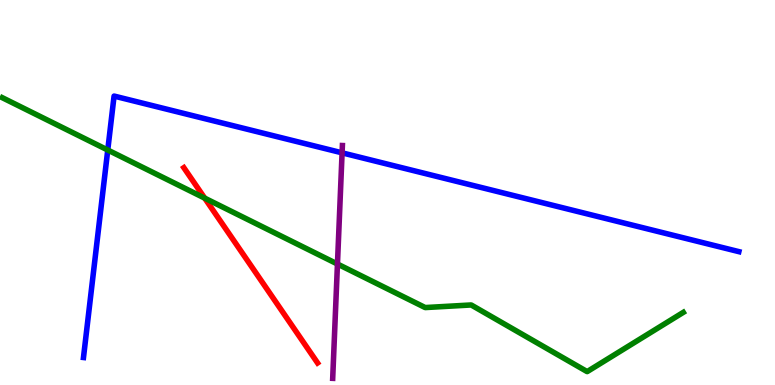[{'lines': ['blue', 'red'], 'intersections': []}, {'lines': ['green', 'red'], 'intersections': [{'x': 2.64, 'y': 4.85}]}, {'lines': ['purple', 'red'], 'intersections': []}, {'lines': ['blue', 'green'], 'intersections': [{'x': 1.39, 'y': 6.1}]}, {'lines': ['blue', 'purple'], 'intersections': [{'x': 4.41, 'y': 6.03}]}, {'lines': ['green', 'purple'], 'intersections': [{'x': 4.35, 'y': 3.14}]}]